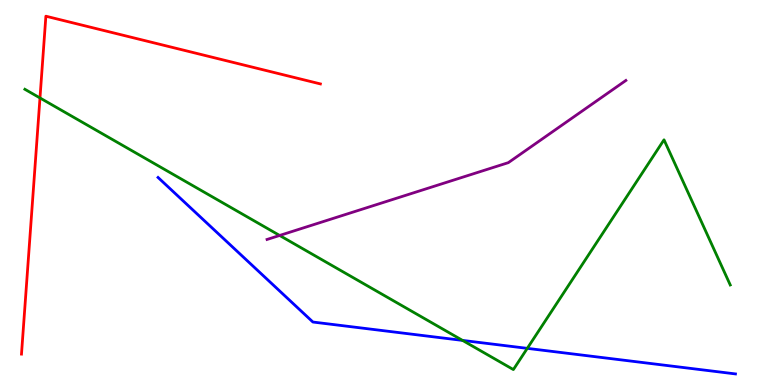[{'lines': ['blue', 'red'], 'intersections': []}, {'lines': ['green', 'red'], 'intersections': [{'x': 0.516, 'y': 7.46}]}, {'lines': ['purple', 'red'], 'intersections': []}, {'lines': ['blue', 'green'], 'intersections': [{'x': 5.97, 'y': 1.16}, {'x': 6.8, 'y': 0.952}]}, {'lines': ['blue', 'purple'], 'intersections': []}, {'lines': ['green', 'purple'], 'intersections': [{'x': 3.61, 'y': 3.88}]}]